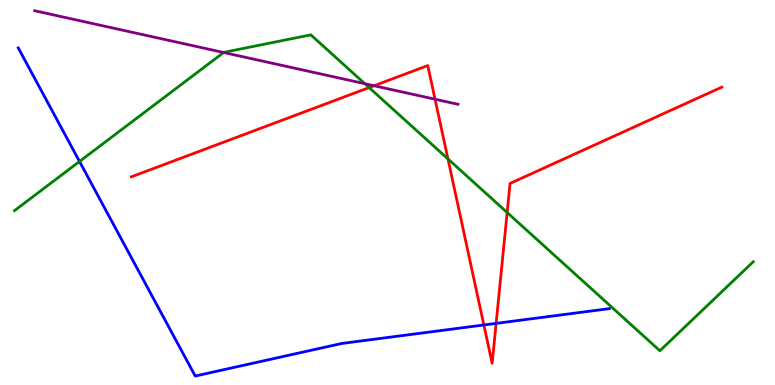[{'lines': ['blue', 'red'], 'intersections': [{'x': 6.24, 'y': 1.56}, {'x': 6.4, 'y': 1.6}]}, {'lines': ['green', 'red'], 'intersections': [{'x': 4.76, 'y': 7.72}, {'x': 5.78, 'y': 5.87}, {'x': 6.54, 'y': 4.48}]}, {'lines': ['purple', 'red'], 'intersections': [{'x': 4.83, 'y': 7.77}, {'x': 5.61, 'y': 7.42}]}, {'lines': ['blue', 'green'], 'intersections': [{'x': 1.03, 'y': 5.81}]}, {'lines': ['blue', 'purple'], 'intersections': []}, {'lines': ['green', 'purple'], 'intersections': [{'x': 2.89, 'y': 8.64}, {'x': 4.71, 'y': 7.83}]}]